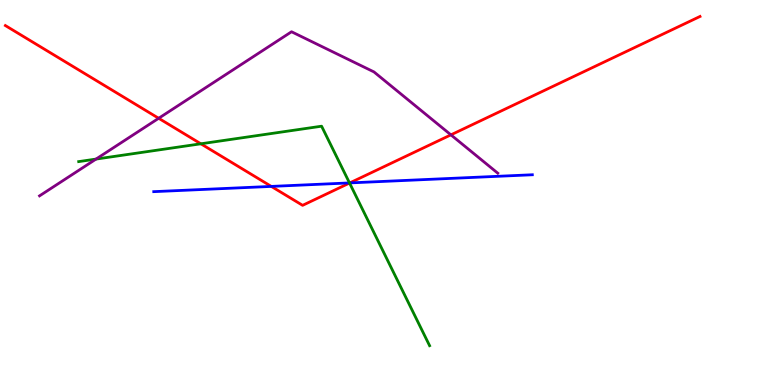[{'lines': ['blue', 'red'], 'intersections': [{'x': 3.5, 'y': 5.16}, {'x': 4.51, 'y': 5.25}]}, {'lines': ['green', 'red'], 'intersections': [{'x': 2.59, 'y': 6.27}, {'x': 4.51, 'y': 5.25}]}, {'lines': ['purple', 'red'], 'intersections': [{'x': 2.05, 'y': 6.93}, {'x': 5.82, 'y': 6.5}]}, {'lines': ['blue', 'green'], 'intersections': [{'x': 4.51, 'y': 5.25}]}, {'lines': ['blue', 'purple'], 'intersections': []}, {'lines': ['green', 'purple'], 'intersections': [{'x': 1.24, 'y': 5.87}]}]